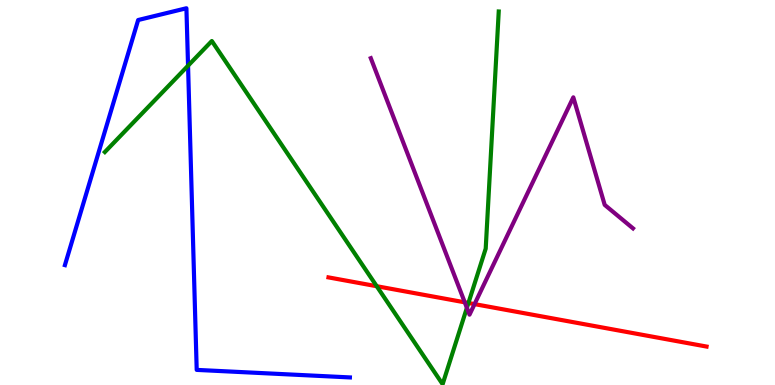[{'lines': ['blue', 'red'], 'intersections': []}, {'lines': ['green', 'red'], 'intersections': [{'x': 4.86, 'y': 2.57}, {'x': 6.04, 'y': 2.13}]}, {'lines': ['purple', 'red'], 'intersections': [{'x': 6.0, 'y': 2.15}, {'x': 6.12, 'y': 2.1}]}, {'lines': ['blue', 'green'], 'intersections': [{'x': 2.43, 'y': 8.29}]}, {'lines': ['blue', 'purple'], 'intersections': []}, {'lines': ['green', 'purple'], 'intersections': [{'x': 6.02, 'y': 2.0}]}]